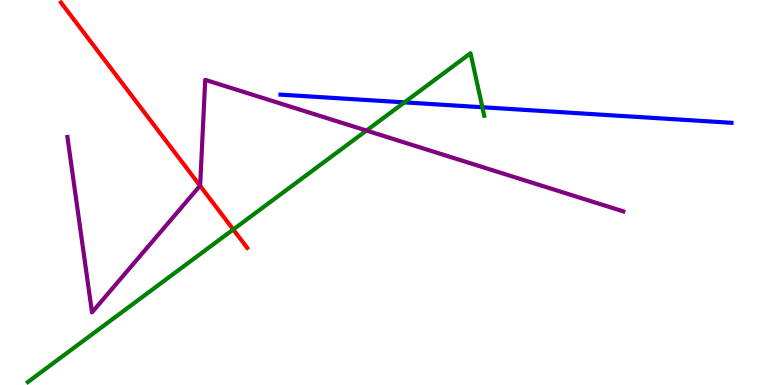[{'lines': ['blue', 'red'], 'intersections': []}, {'lines': ['green', 'red'], 'intersections': [{'x': 3.01, 'y': 4.04}]}, {'lines': ['purple', 'red'], 'intersections': [{'x': 2.58, 'y': 5.18}]}, {'lines': ['blue', 'green'], 'intersections': [{'x': 5.22, 'y': 7.34}, {'x': 6.22, 'y': 7.21}]}, {'lines': ['blue', 'purple'], 'intersections': []}, {'lines': ['green', 'purple'], 'intersections': [{'x': 4.73, 'y': 6.61}]}]